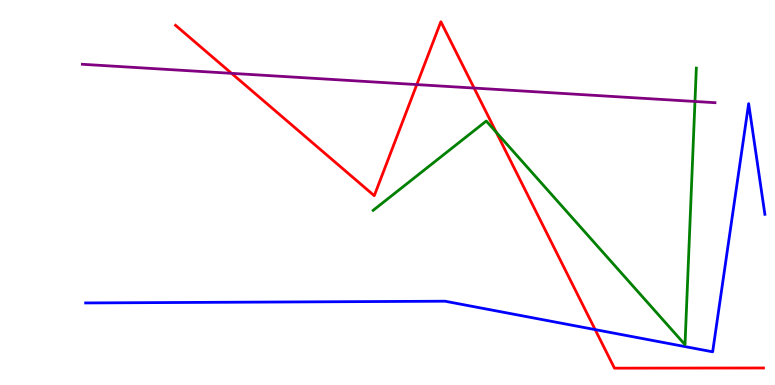[{'lines': ['blue', 'red'], 'intersections': [{'x': 7.68, 'y': 1.44}]}, {'lines': ['green', 'red'], 'intersections': [{'x': 6.4, 'y': 6.56}]}, {'lines': ['purple', 'red'], 'intersections': [{'x': 2.99, 'y': 8.1}, {'x': 5.38, 'y': 7.8}, {'x': 6.12, 'y': 7.71}]}, {'lines': ['blue', 'green'], 'intersections': []}, {'lines': ['blue', 'purple'], 'intersections': []}, {'lines': ['green', 'purple'], 'intersections': [{'x': 8.97, 'y': 7.36}]}]